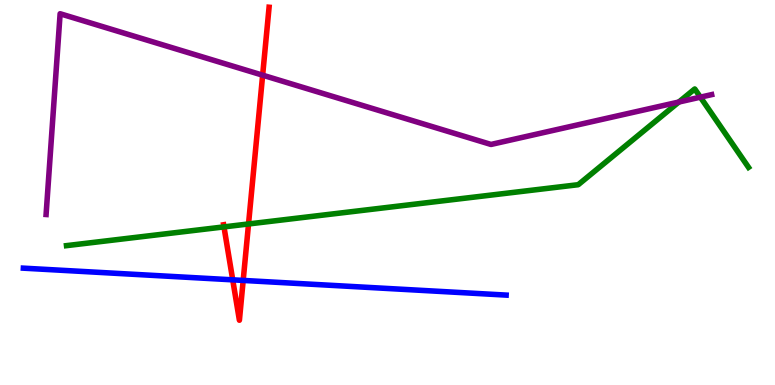[{'lines': ['blue', 'red'], 'intersections': [{'x': 3.0, 'y': 2.73}, {'x': 3.14, 'y': 2.72}]}, {'lines': ['green', 'red'], 'intersections': [{'x': 2.89, 'y': 4.11}, {'x': 3.21, 'y': 4.18}]}, {'lines': ['purple', 'red'], 'intersections': [{'x': 3.39, 'y': 8.05}]}, {'lines': ['blue', 'green'], 'intersections': []}, {'lines': ['blue', 'purple'], 'intersections': []}, {'lines': ['green', 'purple'], 'intersections': [{'x': 8.76, 'y': 7.35}, {'x': 9.04, 'y': 7.48}]}]